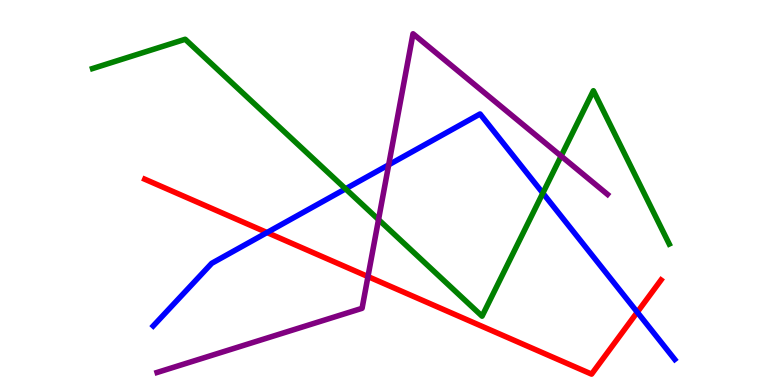[{'lines': ['blue', 'red'], 'intersections': [{'x': 3.45, 'y': 3.96}, {'x': 8.22, 'y': 1.89}]}, {'lines': ['green', 'red'], 'intersections': []}, {'lines': ['purple', 'red'], 'intersections': [{'x': 4.75, 'y': 2.82}]}, {'lines': ['blue', 'green'], 'intersections': [{'x': 4.46, 'y': 5.1}, {'x': 7.0, 'y': 4.98}]}, {'lines': ['blue', 'purple'], 'intersections': [{'x': 5.02, 'y': 5.72}]}, {'lines': ['green', 'purple'], 'intersections': [{'x': 4.88, 'y': 4.3}, {'x': 7.24, 'y': 5.95}]}]